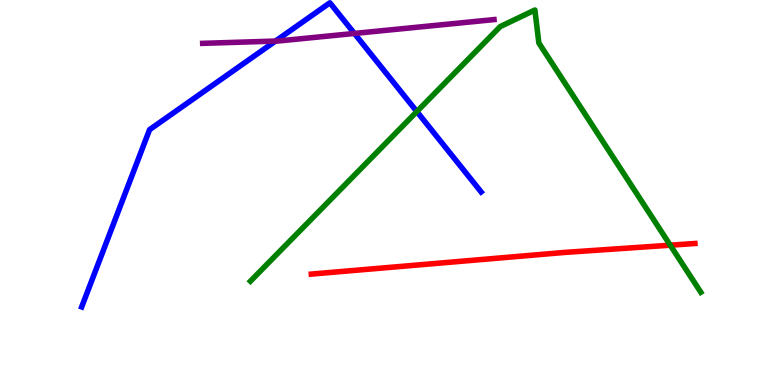[{'lines': ['blue', 'red'], 'intersections': []}, {'lines': ['green', 'red'], 'intersections': [{'x': 8.65, 'y': 3.63}]}, {'lines': ['purple', 'red'], 'intersections': []}, {'lines': ['blue', 'green'], 'intersections': [{'x': 5.38, 'y': 7.1}]}, {'lines': ['blue', 'purple'], 'intersections': [{'x': 3.55, 'y': 8.93}, {'x': 4.57, 'y': 9.13}]}, {'lines': ['green', 'purple'], 'intersections': []}]